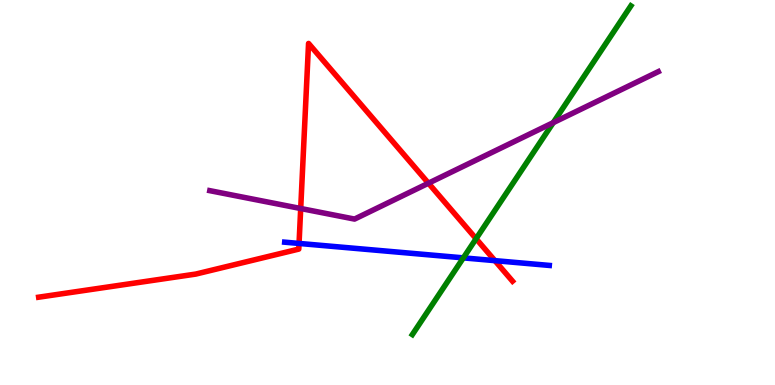[{'lines': ['blue', 'red'], 'intersections': [{'x': 3.86, 'y': 3.68}, {'x': 6.39, 'y': 3.23}]}, {'lines': ['green', 'red'], 'intersections': [{'x': 6.14, 'y': 3.8}]}, {'lines': ['purple', 'red'], 'intersections': [{'x': 3.88, 'y': 4.58}, {'x': 5.53, 'y': 5.24}]}, {'lines': ['blue', 'green'], 'intersections': [{'x': 5.98, 'y': 3.3}]}, {'lines': ['blue', 'purple'], 'intersections': []}, {'lines': ['green', 'purple'], 'intersections': [{'x': 7.14, 'y': 6.81}]}]